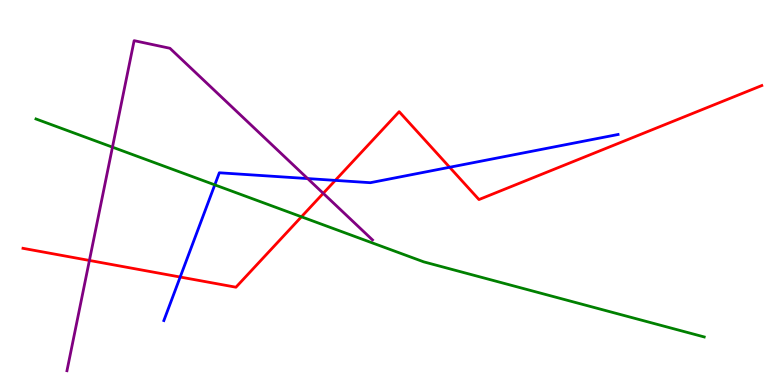[{'lines': ['blue', 'red'], 'intersections': [{'x': 2.33, 'y': 2.8}, {'x': 4.33, 'y': 5.31}, {'x': 5.8, 'y': 5.66}]}, {'lines': ['green', 'red'], 'intersections': [{'x': 3.89, 'y': 4.37}]}, {'lines': ['purple', 'red'], 'intersections': [{'x': 1.15, 'y': 3.24}, {'x': 4.17, 'y': 4.98}]}, {'lines': ['blue', 'green'], 'intersections': [{'x': 2.77, 'y': 5.2}]}, {'lines': ['blue', 'purple'], 'intersections': [{'x': 3.97, 'y': 5.36}]}, {'lines': ['green', 'purple'], 'intersections': [{'x': 1.45, 'y': 6.18}]}]